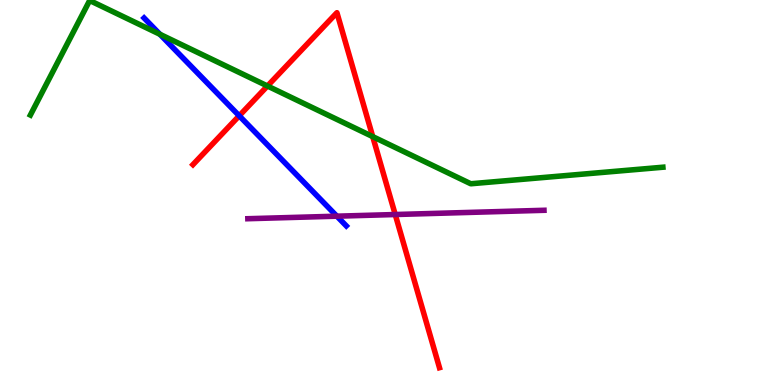[{'lines': ['blue', 'red'], 'intersections': [{'x': 3.09, 'y': 6.99}]}, {'lines': ['green', 'red'], 'intersections': [{'x': 3.45, 'y': 7.77}, {'x': 4.81, 'y': 6.45}]}, {'lines': ['purple', 'red'], 'intersections': [{'x': 5.1, 'y': 4.43}]}, {'lines': ['blue', 'green'], 'intersections': [{'x': 2.06, 'y': 9.11}]}, {'lines': ['blue', 'purple'], 'intersections': [{'x': 4.35, 'y': 4.38}]}, {'lines': ['green', 'purple'], 'intersections': []}]